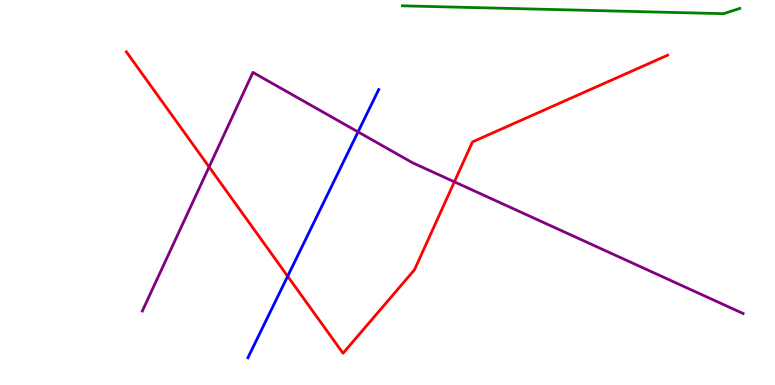[{'lines': ['blue', 'red'], 'intersections': [{'x': 3.71, 'y': 2.83}]}, {'lines': ['green', 'red'], 'intersections': []}, {'lines': ['purple', 'red'], 'intersections': [{'x': 2.7, 'y': 5.66}, {'x': 5.86, 'y': 5.28}]}, {'lines': ['blue', 'green'], 'intersections': []}, {'lines': ['blue', 'purple'], 'intersections': [{'x': 4.62, 'y': 6.57}]}, {'lines': ['green', 'purple'], 'intersections': []}]